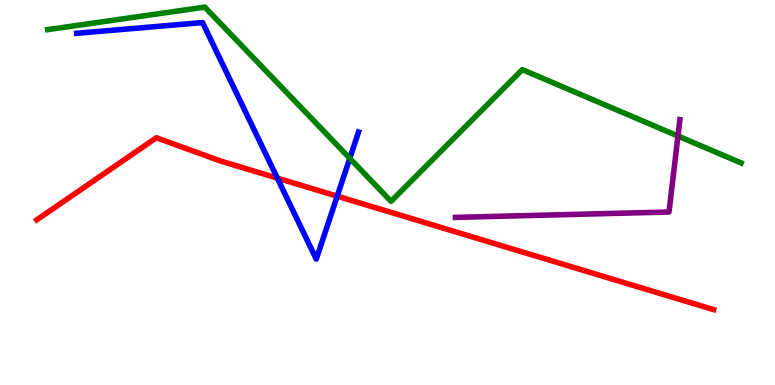[{'lines': ['blue', 'red'], 'intersections': [{'x': 3.58, 'y': 5.37}, {'x': 4.35, 'y': 4.9}]}, {'lines': ['green', 'red'], 'intersections': []}, {'lines': ['purple', 'red'], 'intersections': []}, {'lines': ['blue', 'green'], 'intersections': [{'x': 4.51, 'y': 5.89}]}, {'lines': ['blue', 'purple'], 'intersections': []}, {'lines': ['green', 'purple'], 'intersections': [{'x': 8.75, 'y': 6.47}]}]